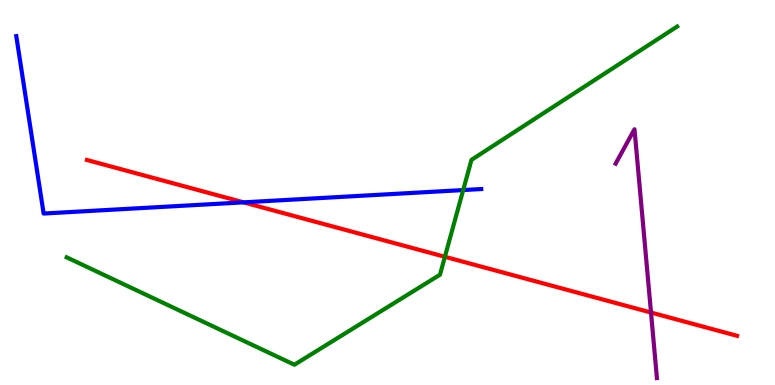[{'lines': ['blue', 'red'], 'intersections': [{'x': 3.14, 'y': 4.74}]}, {'lines': ['green', 'red'], 'intersections': [{'x': 5.74, 'y': 3.33}]}, {'lines': ['purple', 'red'], 'intersections': [{'x': 8.4, 'y': 1.88}]}, {'lines': ['blue', 'green'], 'intersections': [{'x': 5.98, 'y': 5.06}]}, {'lines': ['blue', 'purple'], 'intersections': []}, {'lines': ['green', 'purple'], 'intersections': []}]